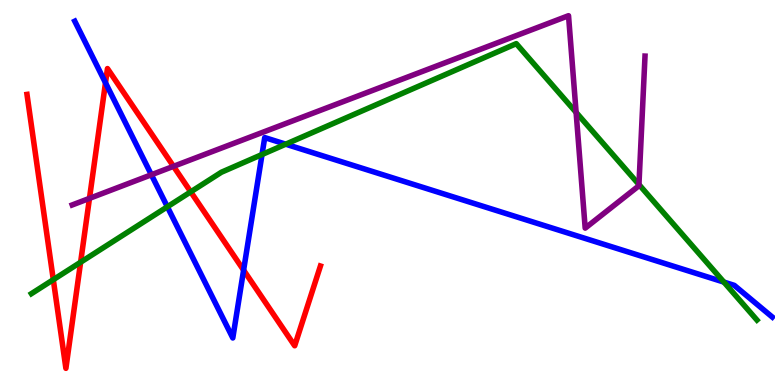[{'lines': ['blue', 'red'], 'intersections': [{'x': 1.36, 'y': 7.85}, {'x': 3.14, 'y': 2.98}]}, {'lines': ['green', 'red'], 'intersections': [{'x': 0.688, 'y': 2.74}, {'x': 1.04, 'y': 3.19}, {'x': 2.46, 'y': 5.02}]}, {'lines': ['purple', 'red'], 'intersections': [{'x': 1.15, 'y': 4.85}, {'x': 2.24, 'y': 5.68}]}, {'lines': ['blue', 'green'], 'intersections': [{'x': 2.16, 'y': 4.63}, {'x': 3.38, 'y': 5.99}, {'x': 3.69, 'y': 6.25}, {'x': 9.34, 'y': 2.67}]}, {'lines': ['blue', 'purple'], 'intersections': [{'x': 1.95, 'y': 5.46}]}, {'lines': ['green', 'purple'], 'intersections': [{'x': 7.43, 'y': 7.08}, {'x': 8.24, 'y': 5.21}]}]